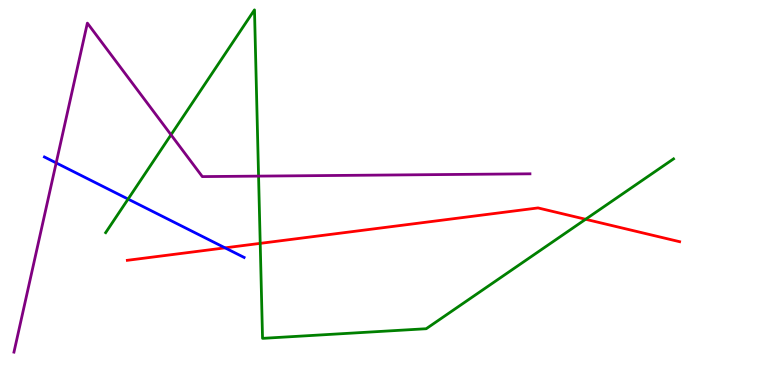[{'lines': ['blue', 'red'], 'intersections': [{'x': 2.9, 'y': 3.56}]}, {'lines': ['green', 'red'], 'intersections': [{'x': 3.36, 'y': 3.68}, {'x': 7.56, 'y': 4.3}]}, {'lines': ['purple', 'red'], 'intersections': []}, {'lines': ['blue', 'green'], 'intersections': [{'x': 1.65, 'y': 4.83}]}, {'lines': ['blue', 'purple'], 'intersections': [{'x': 0.725, 'y': 5.77}]}, {'lines': ['green', 'purple'], 'intersections': [{'x': 2.21, 'y': 6.5}, {'x': 3.34, 'y': 5.43}]}]